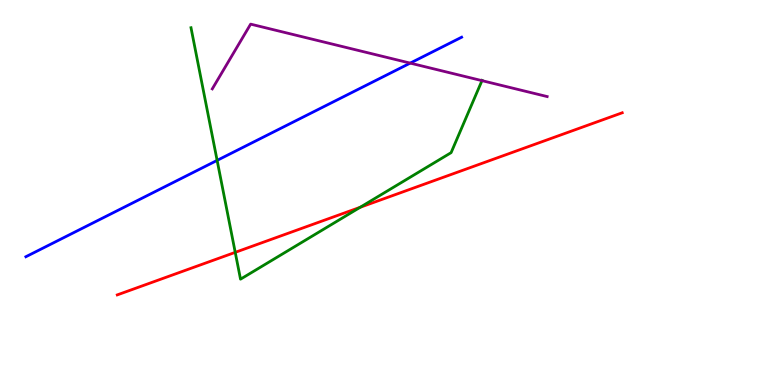[{'lines': ['blue', 'red'], 'intersections': []}, {'lines': ['green', 'red'], 'intersections': [{'x': 3.04, 'y': 3.45}, {'x': 4.65, 'y': 4.62}]}, {'lines': ['purple', 'red'], 'intersections': []}, {'lines': ['blue', 'green'], 'intersections': [{'x': 2.8, 'y': 5.83}]}, {'lines': ['blue', 'purple'], 'intersections': [{'x': 5.29, 'y': 8.36}]}, {'lines': ['green', 'purple'], 'intersections': [{'x': 6.22, 'y': 7.91}]}]